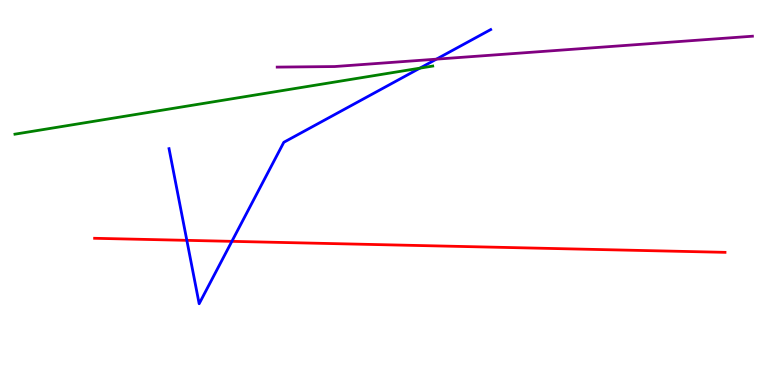[{'lines': ['blue', 'red'], 'intersections': [{'x': 2.41, 'y': 3.76}, {'x': 2.99, 'y': 3.73}]}, {'lines': ['green', 'red'], 'intersections': []}, {'lines': ['purple', 'red'], 'intersections': []}, {'lines': ['blue', 'green'], 'intersections': [{'x': 5.42, 'y': 8.23}]}, {'lines': ['blue', 'purple'], 'intersections': [{'x': 5.63, 'y': 8.46}]}, {'lines': ['green', 'purple'], 'intersections': []}]